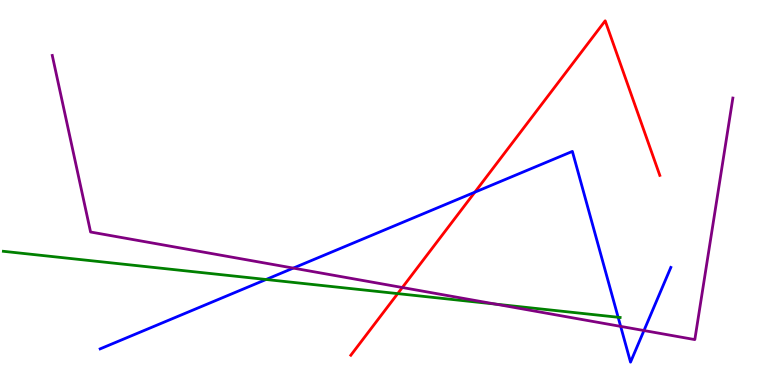[{'lines': ['blue', 'red'], 'intersections': [{'x': 6.13, 'y': 5.01}]}, {'lines': ['green', 'red'], 'intersections': [{'x': 5.13, 'y': 2.37}]}, {'lines': ['purple', 'red'], 'intersections': [{'x': 5.19, 'y': 2.53}]}, {'lines': ['blue', 'green'], 'intersections': [{'x': 3.43, 'y': 2.74}, {'x': 7.98, 'y': 1.76}]}, {'lines': ['blue', 'purple'], 'intersections': [{'x': 3.78, 'y': 3.04}, {'x': 8.01, 'y': 1.52}, {'x': 8.31, 'y': 1.41}]}, {'lines': ['green', 'purple'], 'intersections': [{'x': 6.39, 'y': 2.1}]}]